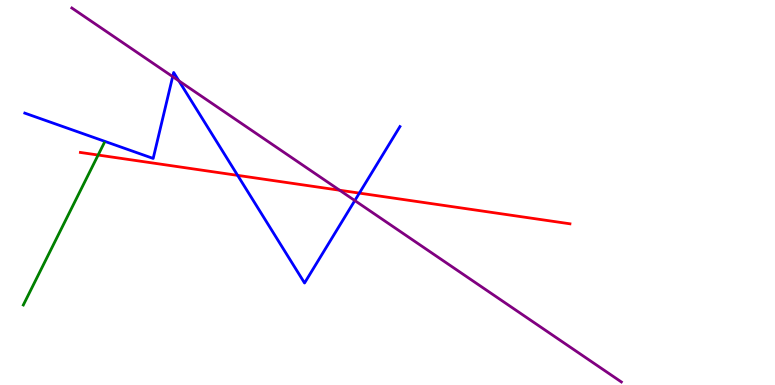[{'lines': ['blue', 'red'], 'intersections': [{'x': 3.07, 'y': 5.44}, {'x': 4.64, 'y': 4.98}]}, {'lines': ['green', 'red'], 'intersections': [{'x': 1.27, 'y': 5.97}]}, {'lines': ['purple', 'red'], 'intersections': [{'x': 4.38, 'y': 5.06}]}, {'lines': ['blue', 'green'], 'intersections': []}, {'lines': ['blue', 'purple'], 'intersections': [{'x': 2.23, 'y': 8.01}, {'x': 2.31, 'y': 7.9}, {'x': 4.58, 'y': 4.79}]}, {'lines': ['green', 'purple'], 'intersections': []}]